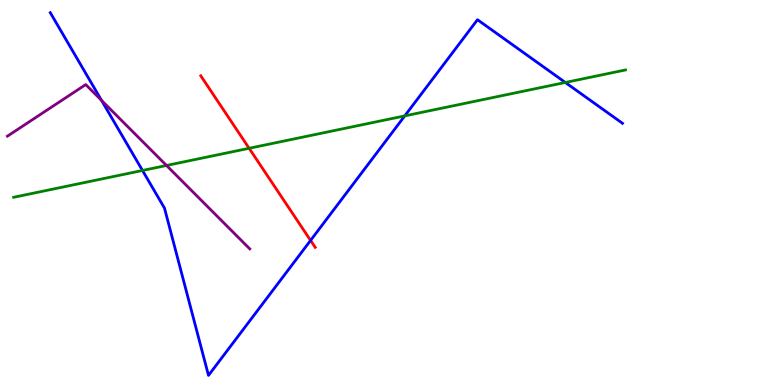[{'lines': ['blue', 'red'], 'intersections': [{'x': 4.01, 'y': 3.76}]}, {'lines': ['green', 'red'], 'intersections': [{'x': 3.21, 'y': 6.15}]}, {'lines': ['purple', 'red'], 'intersections': []}, {'lines': ['blue', 'green'], 'intersections': [{'x': 1.84, 'y': 5.57}, {'x': 5.22, 'y': 6.99}, {'x': 7.29, 'y': 7.86}]}, {'lines': ['blue', 'purple'], 'intersections': [{'x': 1.31, 'y': 7.39}]}, {'lines': ['green', 'purple'], 'intersections': [{'x': 2.15, 'y': 5.7}]}]